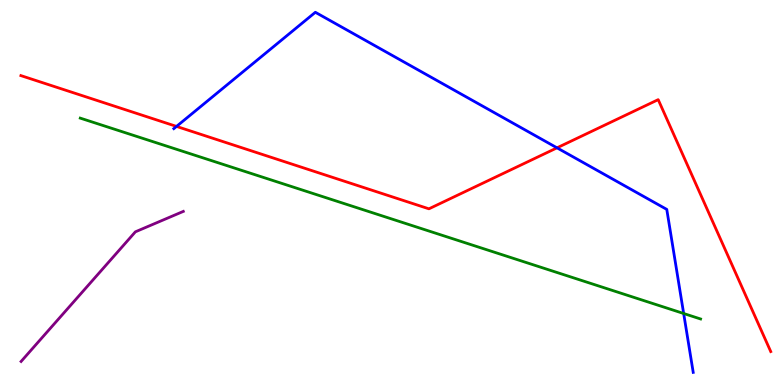[{'lines': ['blue', 'red'], 'intersections': [{'x': 2.28, 'y': 6.72}, {'x': 7.19, 'y': 6.16}]}, {'lines': ['green', 'red'], 'intersections': []}, {'lines': ['purple', 'red'], 'intersections': []}, {'lines': ['blue', 'green'], 'intersections': [{'x': 8.82, 'y': 1.86}]}, {'lines': ['blue', 'purple'], 'intersections': []}, {'lines': ['green', 'purple'], 'intersections': []}]